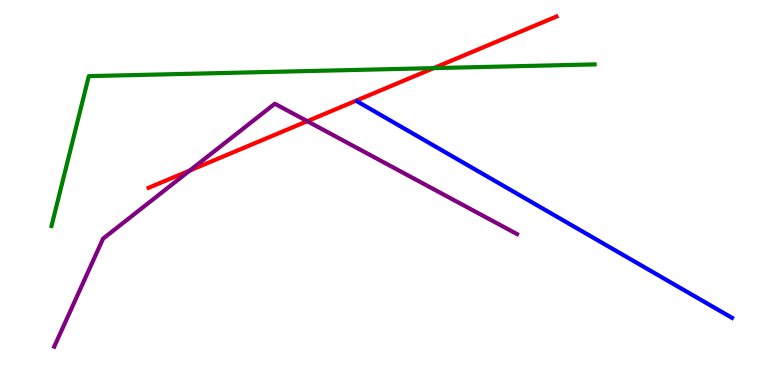[{'lines': ['blue', 'red'], 'intersections': []}, {'lines': ['green', 'red'], 'intersections': [{'x': 5.6, 'y': 8.23}]}, {'lines': ['purple', 'red'], 'intersections': [{'x': 2.45, 'y': 5.57}, {'x': 3.96, 'y': 6.85}]}, {'lines': ['blue', 'green'], 'intersections': []}, {'lines': ['blue', 'purple'], 'intersections': []}, {'lines': ['green', 'purple'], 'intersections': []}]